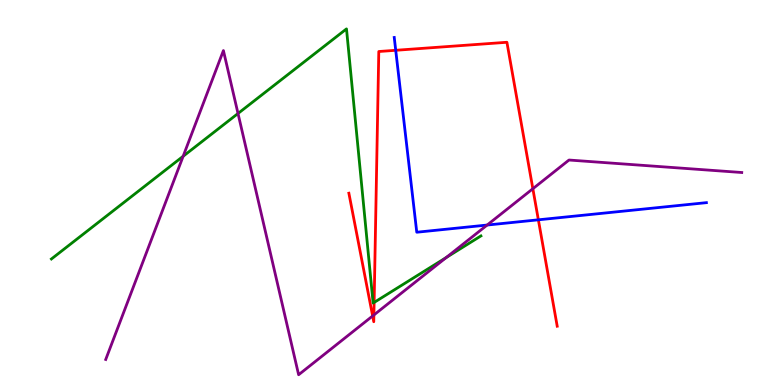[{'lines': ['blue', 'red'], 'intersections': [{'x': 5.11, 'y': 8.69}, {'x': 6.95, 'y': 4.29}]}, {'lines': ['green', 'red'], 'intersections': [{'x': 4.83, 'y': 2.14}]}, {'lines': ['purple', 'red'], 'intersections': [{'x': 4.81, 'y': 1.79}, {'x': 4.82, 'y': 1.82}, {'x': 6.88, 'y': 5.1}]}, {'lines': ['blue', 'green'], 'intersections': []}, {'lines': ['blue', 'purple'], 'intersections': [{'x': 6.29, 'y': 4.15}]}, {'lines': ['green', 'purple'], 'intersections': [{'x': 2.36, 'y': 5.94}, {'x': 3.07, 'y': 7.05}, {'x': 5.76, 'y': 3.31}]}]